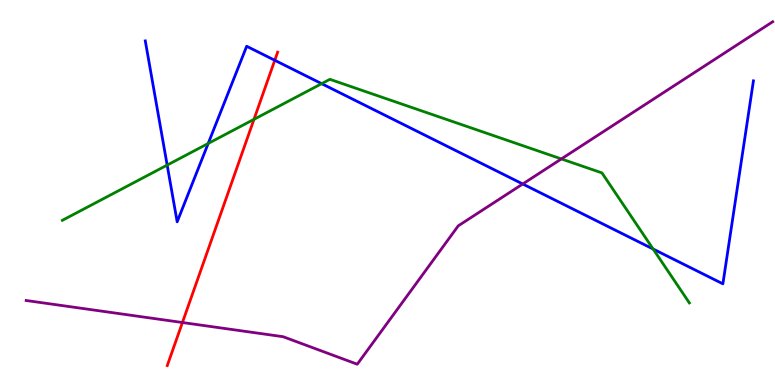[{'lines': ['blue', 'red'], 'intersections': [{'x': 3.55, 'y': 8.43}]}, {'lines': ['green', 'red'], 'intersections': [{'x': 3.28, 'y': 6.9}]}, {'lines': ['purple', 'red'], 'intersections': [{'x': 2.35, 'y': 1.62}]}, {'lines': ['blue', 'green'], 'intersections': [{'x': 2.16, 'y': 5.71}, {'x': 2.69, 'y': 6.27}, {'x': 4.15, 'y': 7.83}, {'x': 8.43, 'y': 3.53}]}, {'lines': ['blue', 'purple'], 'intersections': [{'x': 6.75, 'y': 5.22}]}, {'lines': ['green', 'purple'], 'intersections': [{'x': 7.24, 'y': 5.87}]}]